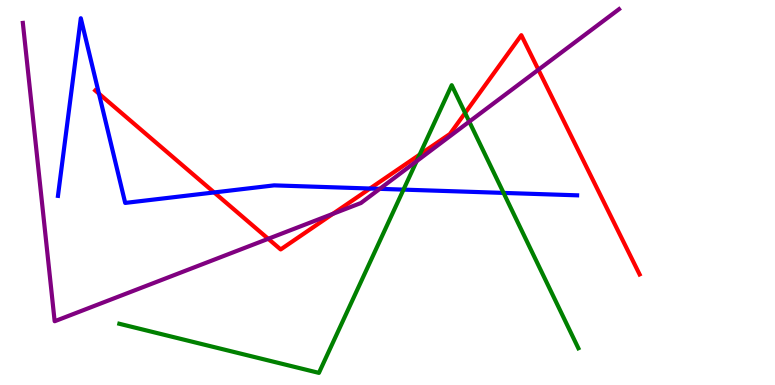[{'lines': ['blue', 'red'], 'intersections': [{'x': 1.28, 'y': 7.57}, {'x': 2.76, 'y': 5.0}, {'x': 4.77, 'y': 5.1}]}, {'lines': ['green', 'red'], 'intersections': [{'x': 5.41, 'y': 5.98}, {'x': 6.0, 'y': 7.07}]}, {'lines': ['purple', 'red'], 'intersections': [{'x': 3.46, 'y': 3.8}, {'x': 4.29, 'y': 4.45}, {'x': 6.95, 'y': 8.19}]}, {'lines': ['blue', 'green'], 'intersections': [{'x': 5.21, 'y': 5.07}, {'x': 6.5, 'y': 4.99}]}, {'lines': ['blue', 'purple'], 'intersections': [{'x': 4.9, 'y': 5.09}]}, {'lines': ['green', 'purple'], 'intersections': [{'x': 5.38, 'y': 5.81}, {'x': 6.06, 'y': 6.84}]}]